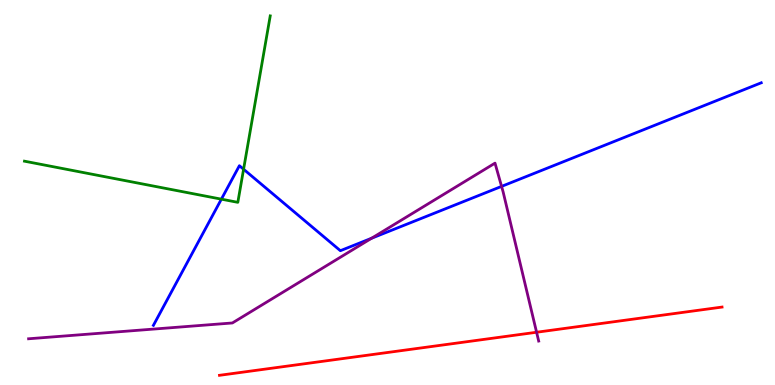[{'lines': ['blue', 'red'], 'intersections': []}, {'lines': ['green', 'red'], 'intersections': []}, {'lines': ['purple', 'red'], 'intersections': [{'x': 6.92, 'y': 1.37}]}, {'lines': ['blue', 'green'], 'intersections': [{'x': 2.86, 'y': 4.83}, {'x': 3.14, 'y': 5.6}]}, {'lines': ['blue', 'purple'], 'intersections': [{'x': 4.79, 'y': 3.81}, {'x': 6.47, 'y': 5.16}]}, {'lines': ['green', 'purple'], 'intersections': []}]